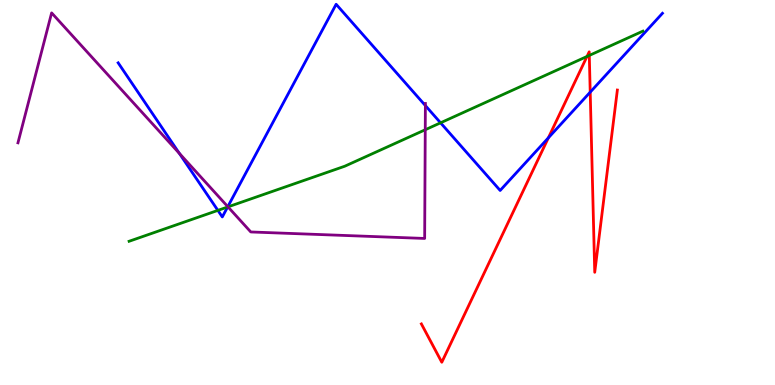[{'lines': ['blue', 'red'], 'intersections': [{'x': 7.08, 'y': 6.42}, {'x': 7.62, 'y': 7.61}]}, {'lines': ['green', 'red'], 'intersections': [{'x': 7.57, 'y': 8.53}, {'x': 7.6, 'y': 8.56}]}, {'lines': ['purple', 'red'], 'intersections': []}, {'lines': ['blue', 'green'], 'intersections': [{'x': 2.81, 'y': 4.54}, {'x': 2.94, 'y': 4.62}, {'x': 5.68, 'y': 6.81}]}, {'lines': ['blue', 'purple'], 'intersections': [{'x': 2.31, 'y': 6.02}, {'x': 2.94, 'y': 4.63}, {'x': 5.49, 'y': 7.26}]}, {'lines': ['green', 'purple'], 'intersections': [{'x': 2.94, 'y': 4.63}, {'x': 5.49, 'y': 6.63}]}]